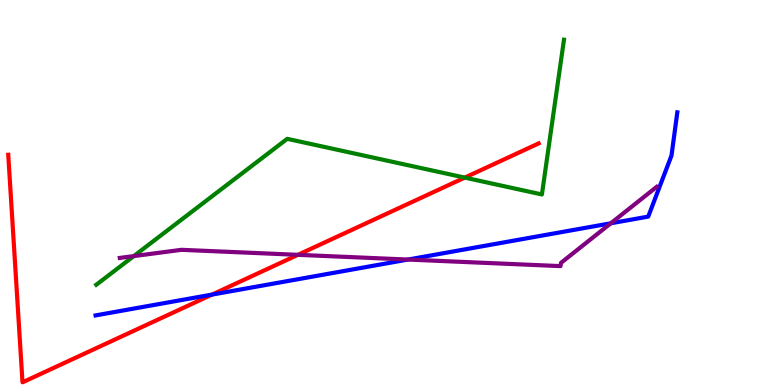[{'lines': ['blue', 'red'], 'intersections': [{'x': 2.74, 'y': 2.35}]}, {'lines': ['green', 'red'], 'intersections': [{'x': 6.0, 'y': 5.39}]}, {'lines': ['purple', 'red'], 'intersections': [{'x': 3.84, 'y': 3.38}]}, {'lines': ['blue', 'green'], 'intersections': []}, {'lines': ['blue', 'purple'], 'intersections': [{'x': 5.26, 'y': 3.26}, {'x': 7.88, 'y': 4.2}]}, {'lines': ['green', 'purple'], 'intersections': [{'x': 1.73, 'y': 3.35}]}]